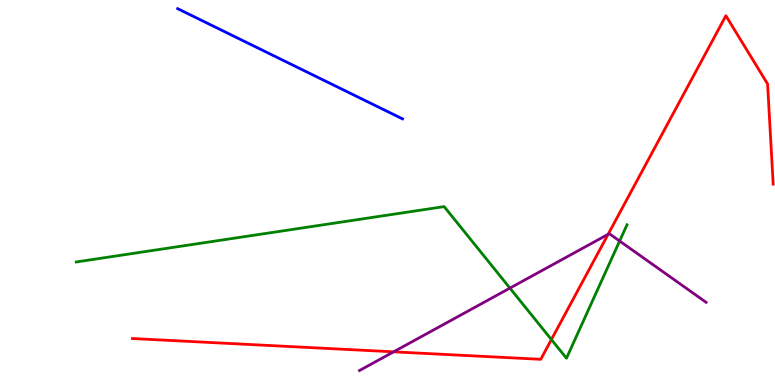[{'lines': ['blue', 'red'], 'intersections': []}, {'lines': ['green', 'red'], 'intersections': [{'x': 7.11, 'y': 1.18}]}, {'lines': ['purple', 'red'], 'intersections': [{'x': 5.08, 'y': 0.862}, {'x': 7.85, 'y': 3.91}]}, {'lines': ['blue', 'green'], 'intersections': []}, {'lines': ['blue', 'purple'], 'intersections': []}, {'lines': ['green', 'purple'], 'intersections': [{'x': 6.58, 'y': 2.52}, {'x': 8.0, 'y': 3.74}]}]